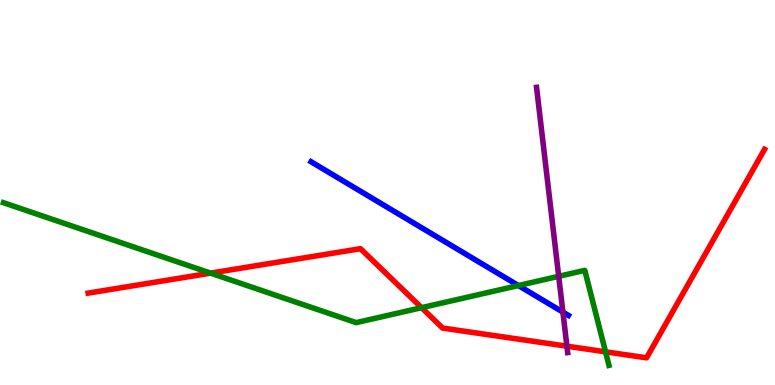[{'lines': ['blue', 'red'], 'intersections': []}, {'lines': ['green', 'red'], 'intersections': [{'x': 2.72, 'y': 2.91}, {'x': 5.44, 'y': 2.01}, {'x': 7.81, 'y': 0.862}]}, {'lines': ['purple', 'red'], 'intersections': [{'x': 7.31, 'y': 1.01}]}, {'lines': ['blue', 'green'], 'intersections': [{'x': 6.69, 'y': 2.58}]}, {'lines': ['blue', 'purple'], 'intersections': [{'x': 7.26, 'y': 1.89}]}, {'lines': ['green', 'purple'], 'intersections': [{'x': 7.21, 'y': 2.82}]}]